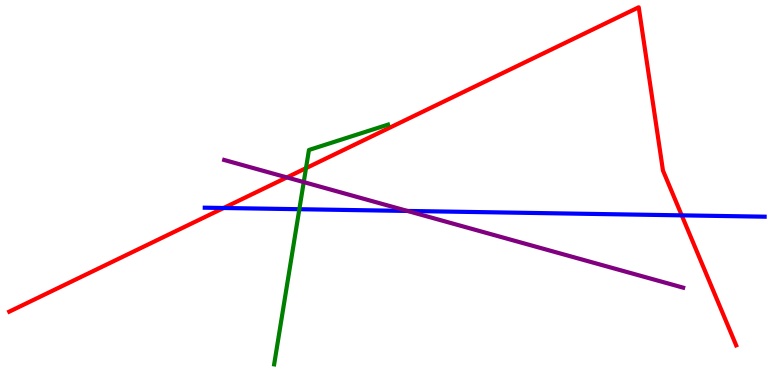[{'lines': ['blue', 'red'], 'intersections': [{'x': 2.89, 'y': 4.6}, {'x': 8.8, 'y': 4.41}]}, {'lines': ['green', 'red'], 'intersections': [{'x': 3.95, 'y': 5.63}]}, {'lines': ['purple', 'red'], 'intersections': [{'x': 3.7, 'y': 5.39}]}, {'lines': ['blue', 'green'], 'intersections': [{'x': 3.86, 'y': 4.57}]}, {'lines': ['blue', 'purple'], 'intersections': [{'x': 5.26, 'y': 4.52}]}, {'lines': ['green', 'purple'], 'intersections': [{'x': 3.92, 'y': 5.27}]}]